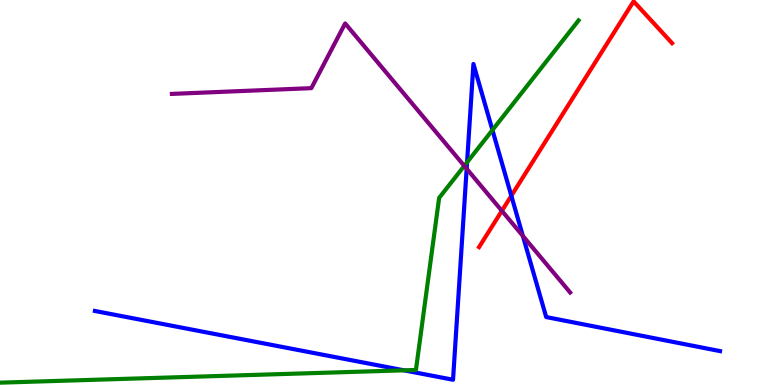[{'lines': ['blue', 'red'], 'intersections': [{'x': 6.6, 'y': 4.91}]}, {'lines': ['green', 'red'], 'intersections': []}, {'lines': ['purple', 'red'], 'intersections': [{'x': 6.48, 'y': 4.52}]}, {'lines': ['blue', 'green'], 'intersections': [{'x': 5.21, 'y': 0.381}, {'x': 6.03, 'y': 5.78}, {'x': 6.35, 'y': 6.62}]}, {'lines': ['blue', 'purple'], 'intersections': [{'x': 6.02, 'y': 5.62}, {'x': 6.75, 'y': 3.87}]}, {'lines': ['green', 'purple'], 'intersections': [{'x': 5.99, 'y': 5.69}]}]